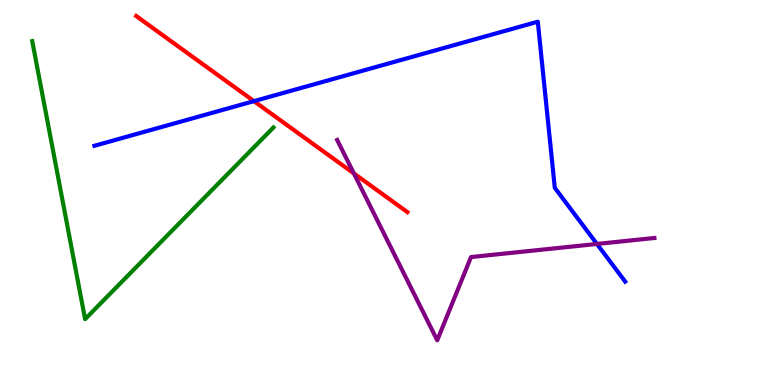[{'lines': ['blue', 'red'], 'intersections': [{'x': 3.28, 'y': 7.37}]}, {'lines': ['green', 'red'], 'intersections': []}, {'lines': ['purple', 'red'], 'intersections': [{'x': 4.57, 'y': 5.5}]}, {'lines': ['blue', 'green'], 'intersections': []}, {'lines': ['blue', 'purple'], 'intersections': [{'x': 7.7, 'y': 3.66}]}, {'lines': ['green', 'purple'], 'intersections': []}]